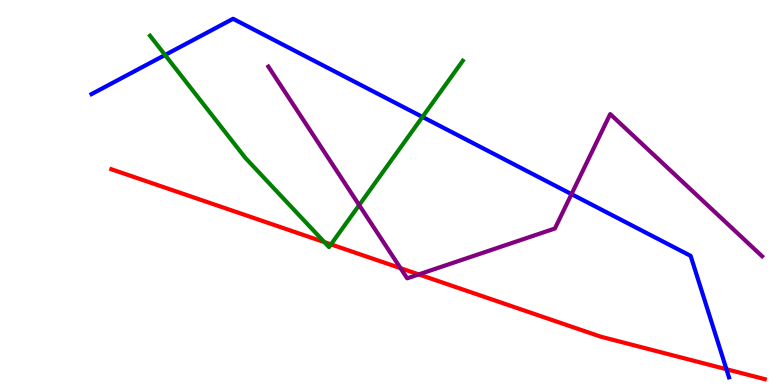[{'lines': ['blue', 'red'], 'intersections': [{'x': 9.37, 'y': 0.41}]}, {'lines': ['green', 'red'], 'intersections': [{'x': 4.19, 'y': 3.71}, {'x': 4.27, 'y': 3.65}]}, {'lines': ['purple', 'red'], 'intersections': [{'x': 5.17, 'y': 3.03}, {'x': 5.4, 'y': 2.87}]}, {'lines': ['blue', 'green'], 'intersections': [{'x': 2.13, 'y': 8.57}, {'x': 5.45, 'y': 6.96}]}, {'lines': ['blue', 'purple'], 'intersections': [{'x': 7.37, 'y': 4.96}]}, {'lines': ['green', 'purple'], 'intersections': [{'x': 4.63, 'y': 4.67}]}]